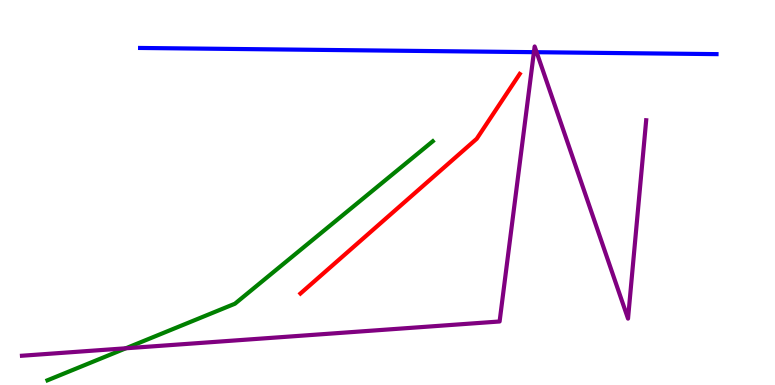[{'lines': ['blue', 'red'], 'intersections': []}, {'lines': ['green', 'red'], 'intersections': []}, {'lines': ['purple', 'red'], 'intersections': []}, {'lines': ['blue', 'green'], 'intersections': []}, {'lines': ['blue', 'purple'], 'intersections': [{'x': 6.89, 'y': 8.64}, {'x': 6.92, 'y': 8.64}]}, {'lines': ['green', 'purple'], 'intersections': [{'x': 1.62, 'y': 0.954}]}]